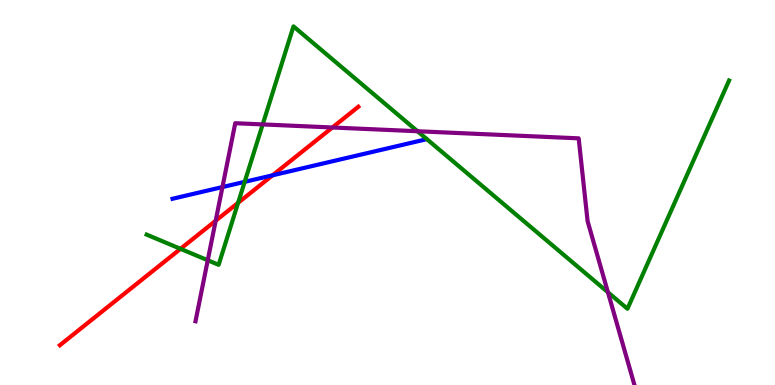[{'lines': ['blue', 'red'], 'intersections': [{'x': 3.52, 'y': 5.45}]}, {'lines': ['green', 'red'], 'intersections': [{'x': 2.33, 'y': 3.54}, {'x': 3.07, 'y': 4.73}]}, {'lines': ['purple', 'red'], 'intersections': [{'x': 2.78, 'y': 4.27}, {'x': 4.29, 'y': 6.69}]}, {'lines': ['blue', 'green'], 'intersections': [{'x': 3.16, 'y': 5.28}]}, {'lines': ['blue', 'purple'], 'intersections': [{'x': 2.87, 'y': 5.14}]}, {'lines': ['green', 'purple'], 'intersections': [{'x': 2.68, 'y': 3.24}, {'x': 3.39, 'y': 6.77}, {'x': 5.39, 'y': 6.59}, {'x': 7.84, 'y': 2.41}]}]